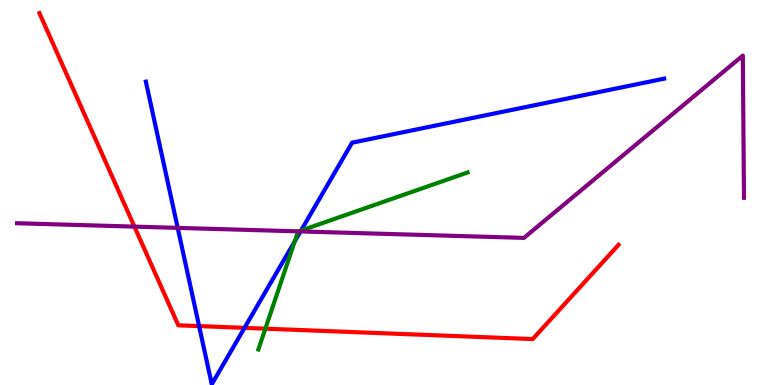[{'lines': ['blue', 'red'], 'intersections': [{'x': 2.57, 'y': 1.53}, {'x': 3.15, 'y': 1.48}]}, {'lines': ['green', 'red'], 'intersections': [{'x': 3.42, 'y': 1.46}]}, {'lines': ['purple', 'red'], 'intersections': [{'x': 1.73, 'y': 4.11}]}, {'lines': ['blue', 'green'], 'intersections': [{'x': 3.8, 'y': 3.73}, {'x': 3.88, 'y': 4.01}]}, {'lines': ['blue', 'purple'], 'intersections': [{'x': 2.29, 'y': 4.08}, {'x': 3.88, 'y': 3.99}]}, {'lines': ['green', 'purple'], 'intersections': [{'x': 3.86, 'y': 3.99}]}]